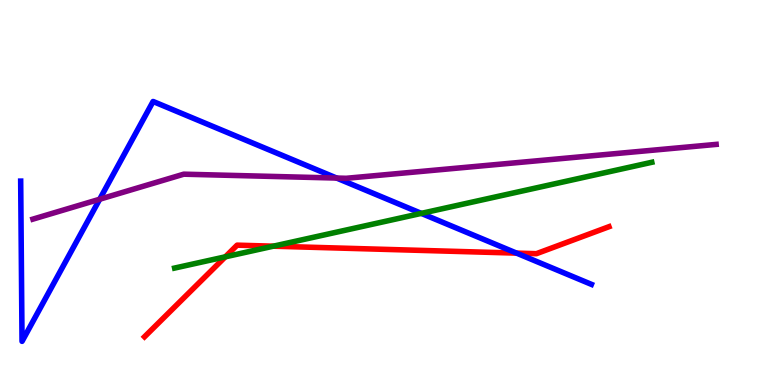[{'lines': ['blue', 'red'], 'intersections': [{'x': 6.67, 'y': 3.43}]}, {'lines': ['green', 'red'], 'intersections': [{'x': 2.91, 'y': 3.33}, {'x': 3.53, 'y': 3.61}]}, {'lines': ['purple', 'red'], 'intersections': []}, {'lines': ['blue', 'green'], 'intersections': [{'x': 5.44, 'y': 4.46}]}, {'lines': ['blue', 'purple'], 'intersections': [{'x': 1.29, 'y': 4.83}, {'x': 4.34, 'y': 5.38}]}, {'lines': ['green', 'purple'], 'intersections': []}]